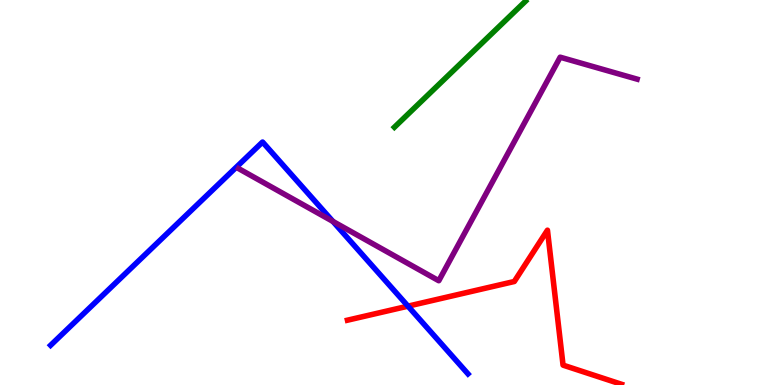[{'lines': ['blue', 'red'], 'intersections': [{'x': 5.26, 'y': 2.05}]}, {'lines': ['green', 'red'], 'intersections': []}, {'lines': ['purple', 'red'], 'intersections': []}, {'lines': ['blue', 'green'], 'intersections': []}, {'lines': ['blue', 'purple'], 'intersections': [{'x': 4.3, 'y': 4.25}]}, {'lines': ['green', 'purple'], 'intersections': []}]